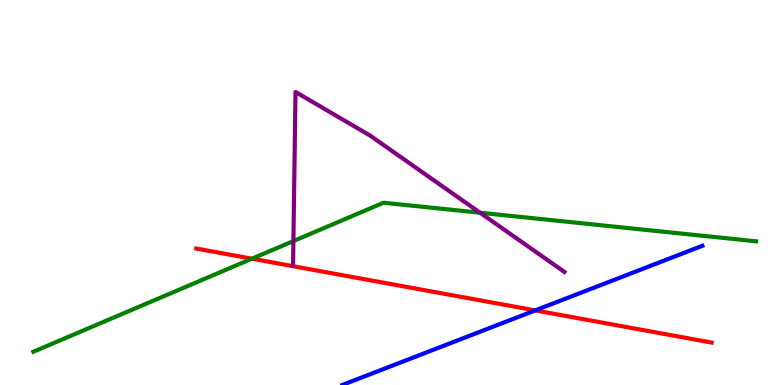[{'lines': ['blue', 'red'], 'intersections': [{'x': 6.91, 'y': 1.94}]}, {'lines': ['green', 'red'], 'intersections': [{'x': 3.25, 'y': 3.28}]}, {'lines': ['purple', 'red'], 'intersections': []}, {'lines': ['blue', 'green'], 'intersections': []}, {'lines': ['blue', 'purple'], 'intersections': []}, {'lines': ['green', 'purple'], 'intersections': [{'x': 3.79, 'y': 3.74}, {'x': 6.19, 'y': 4.47}]}]